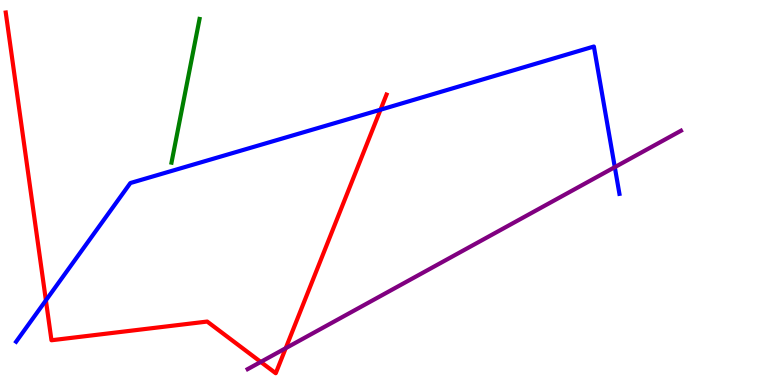[{'lines': ['blue', 'red'], 'intersections': [{'x': 0.592, 'y': 2.2}, {'x': 4.91, 'y': 7.15}]}, {'lines': ['green', 'red'], 'intersections': []}, {'lines': ['purple', 'red'], 'intersections': [{'x': 3.36, 'y': 0.599}, {'x': 3.69, 'y': 0.956}]}, {'lines': ['blue', 'green'], 'intersections': []}, {'lines': ['blue', 'purple'], 'intersections': [{'x': 7.93, 'y': 5.66}]}, {'lines': ['green', 'purple'], 'intersections': []}]